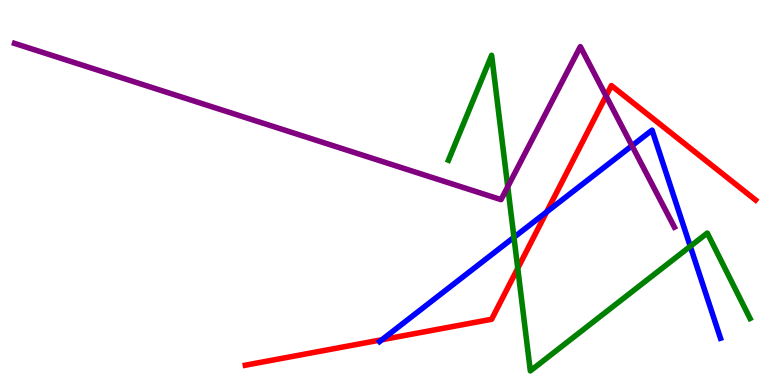[{'lines': ['blue', 'red'], 'intersections': [{'x': 4.93, 'y': 1.18}, {'x': 7.05, 'y': 4.49}]}, {'lines': ['green', 'red'], 'intersections': [{'x': 6.68, 'y': 3.03}]}, {'lines': ['purple', 'red'], 'intersections': [{'x': 7.82, 'y': 7.51}]}, {'lines': ['blue', 'green'], 'intersections': [{'x': 6.63, 'y': 3.84}, {'x': 8.91, 'y': 3.6}]}, {'lines': ['blue', 'purple'], 'intersections': [{'x': 8.15, 'y': 6.21}]}, {'lines': ['green', 'purple'], 'intersections': [{'x': 6.55, 'y': 5.15}]}]